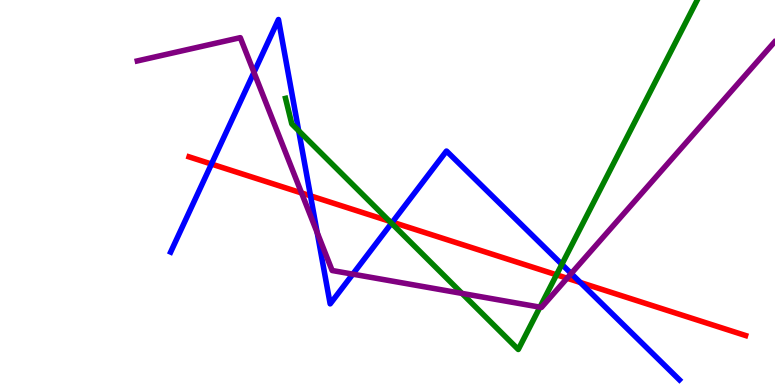[{'lines': ['blue', 'red'], 'intersections': [{'x': 2.73, 'y': 5.74}, {'x': 4.01, 'y': 4.91}, {'x': 5.06, 'y': 4.23}, {'x': 7.49, 'y': 2.66}]}, {'lines': ['green', 'red'], 'intersections': [{'x': 5.03, 'y': 4.25}, {'x': 7.18, 'y': 2.86}]}, {'lines': ['purple', 'red'], 'intersections': [{'x': 3.89, 'y': 4.99}, {'x': 7.32, 'y': 2.77}]}, {'lines': ['blue', 'green'], 'intersections': [{'x': 3.85, 'y': 6.6}, {'x': 5.05, 'y': 4.2}, {'x': 7.25, 'y': 3.13}]}, {'lines': ['blue', 'purple'], 'intersections': [{'x': 3.28, 'y': 8.12}, {'x': 4.09, 'y': 3.96}, {'x': 4.55, 'y': 2.88}, {'x': 7.37, 'y': 2.9}]}, {'lines': ['green', 'purple'], 'intersections': [{'x': 5.96, 'y': 2.38}, {'x': 6.97, 'y': 2.02}]}]